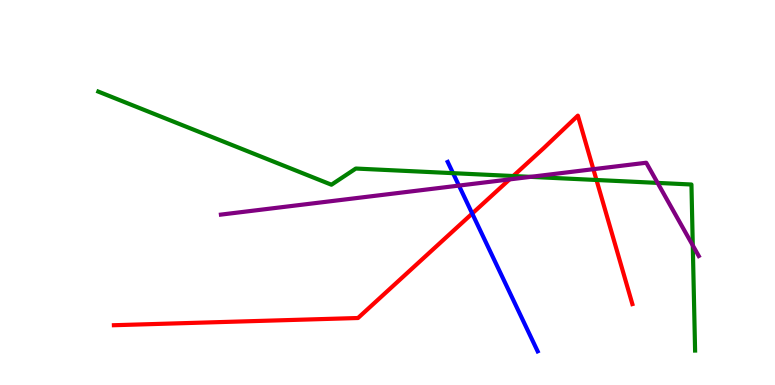[{'lines': ['blue', 'red'], 'intersections': [{'x': 6.09, 'y': 4.45}]}, {'lines': ['green', 'red'], 'intersections': [{'x': 6.62, 'y': 5.43}, {'x': 7.7, 'y': 5.32}]}, {'lines': ['purple', 'red'], 'intersections': [{'x': 6.57, 'y': 5.34}, {'x': 7.66, 'y': 5.61}]}, {'lines': ['blue', 'green'], 'intersections': [{'x': 5.85, 'y': 5.5}]}, {'lines': ['blue', 'purple'], 'intersections': [{'x': 5.92, 'y': 5.18}]}, {'lines': ['green', 'purple'], 'intersections': [{'x': 6.85, 'y': 5.41}, {'x': 8.49, 'y': 5.25}, {'x': 8.94, 'y': 3.63}]}]